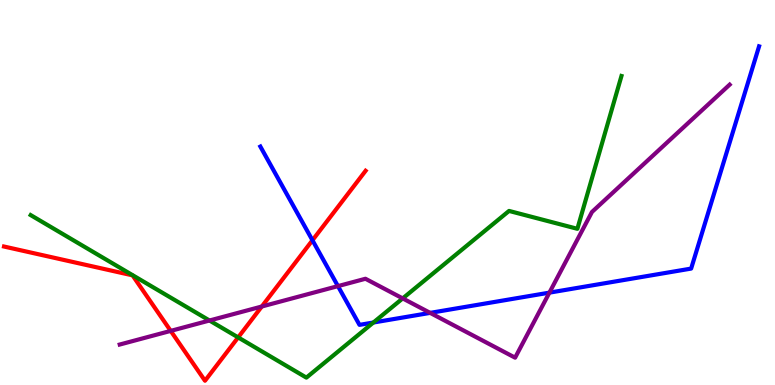[{'lines': ['blue', 'red'], 'intersections': [{'x': 4.03, 'y': 3.76}]}, {'lines': ['green', 'red'], 'intersections': [{'x': 3.07, 'y': 1.24}]}, {'lines': ['purple', 'red'], 'intersections': [{'x': 2.2, 'y': 1.41}, {'x': 3.38, 'y': 2.04}]}, {'lines': ['blue', 'green'], 'intersections': [{'x': 4.82, 'y': 1.62}]}, {'lines': ['blue', 'purple'], 'intersections': [{'x': 4.36, 'y': 2.57}, {'x': 5.55, 'y': 1.87}, {'x': 7.09, 'y': 2.4}]}, {'lines': ['green', 'purple'], 'intersections': [{'x': 2.7, 'y': 1.68}, {'x': 5.2, 'y': 2.25}]}]